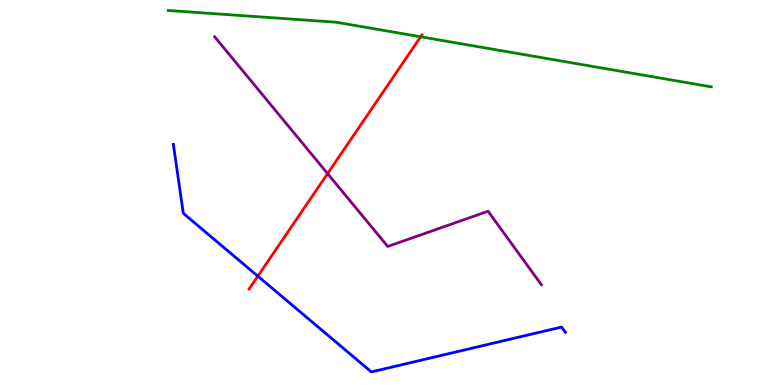[{'lines': ['blue', 'red'], 'intersections': [{'x': 3.33, 'y': 2.83}]}, {'lines': ['green', 'red'], 'intersections': [{'x': 5.43, 'y': 9.04}]}, {'lines': ['purple', 'red'], 'intersections': [{'x': 4.23, 'y': 5.49}]}, {'lines': ['blue', 'green'], 'intersections': []}, {'lines': ['blue', 'purple'], 'intersections': []}, {'lines': ['green', 'purple'], 'intersections': []}]